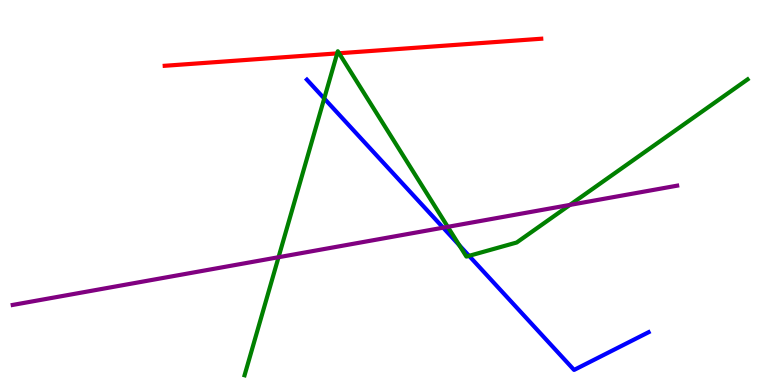[{'lines': ['blue', 'red'], 'intersections': []}, {'lines': ['green', 'red'], 'intersections': [{'x': 4.35, 'y': 8.61}, {'x': 4.38, 'y': 8.62}]}, {'lines': ['purple', 'red'], 'intersections': []}, {'lines': ['blue', 'green'], 'intersections': [{'x': 4.18, 'y': 7.44}, {'x': 5.93, 'y': 3.63}, {'x': 6.05, 'y': 3.35}]}, {'lines': ['blue', 'purple'], 'intersections': [{'x': 5.72, 'y': 4.09}]}, {'lines': ['green', 'purple'], 'intersections': [{'x': 3.59, 'y': 3.32}, {'x': 5.78, 'y': 4.11}, {'x': 7.35, 'y': 4.68}]}]